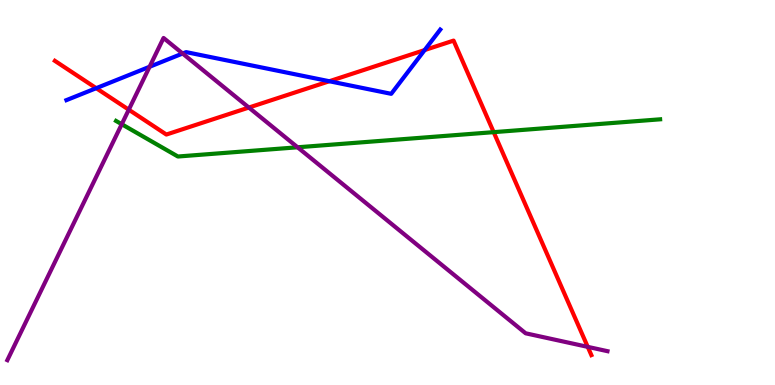[{'lines': ['blue', 'red'], 'intersections': [{'x': 1.24, 'y': 7.71}, {'x': 4.25, 'y': 7.89}, {'x': 5.48, 'y': 8.7}]}, {'lines': ['green', 'red'], 'intersections': [{'x': 6.37, 'y': 6.57}]}, {'lines': ['purple', 'red'], 'intersections': [{'x': 1.66, 'y': 7.15}, {'x': 3.21, 'y': 7.21}, {'x': 7.58, 'y': 0.99}]}, {'lines': ['blue', 'green'], 'intersections': []}, {'lines': ['blue', 'purple'], 'intersections': [{'x': 1.93, 'y': 8.27}, {'x': 2.36, 'y': 8.61}]}, {'lines': ['green', 'purple'], 'intersections': [{'x': 1.57, 'y': 6.77}, {'x': 3.84, 'y': 6.17}]}]